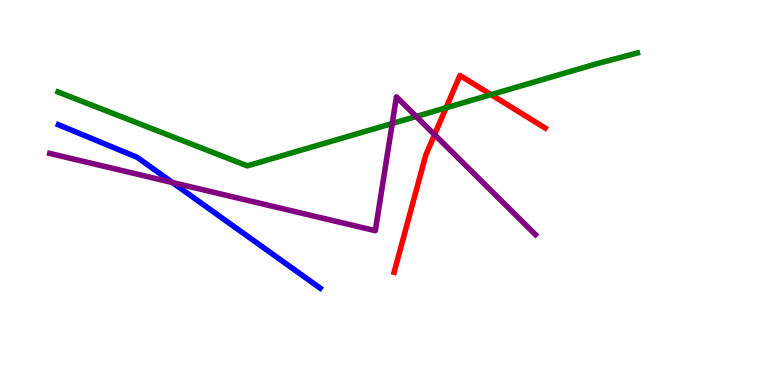[{'lines': ['blue', 'red'], 'intersections': []}, {'lines': ['green', 'red'], 'intersections': [{'x': 5.76, 'y': 7.2}, {'x': 6.34, 'y': 7.54}]}, {'lines': ['purple', 'red'], 'intersections': [{'x': 5.61, 'y': 6.5}]}, {'lines': ['blue', 'green'], 'intersections': []}, {'lines': ['blue', 'purple'], 'intersections': [{'x': 2.22, 'y': 5.26}]}, {'lines': ['green', 'purple'], 'intersections': [{'x': 5.06, 'y': 6.79}, {'x': 5.37, 'y': 6.97}]}]